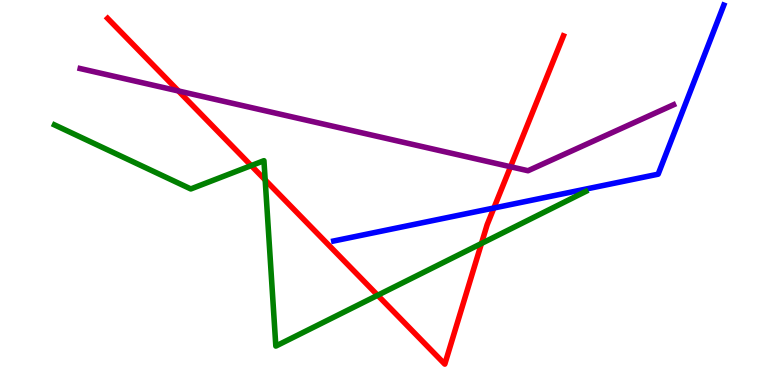[{'lines': ['blue', 'red'], 'intersections': [{'x': 6.37, 'y': 4.6}]}, {'lines': ['green', 'red'], 'intersections': [{'x': 3.24, 'y': 5.7}, {'x': 3.42, 'y': 5.33}, {'x': 4.87, 'y': 2.33}, {'x': 6.21, 'y': 3.68}]}, {'lines': ['purple', 'red'], 'intersections': [{'x': 2.3, 'y': 7.64}, {'x': 6.59, 'y': 5.67}]}, {'lines': ['blue', 'green'], 'intersections': []}, {'lines': ['blue', 'purple'], 'intersections': []}, {'lines': ['green', 'purple'], 'intersections': []}]